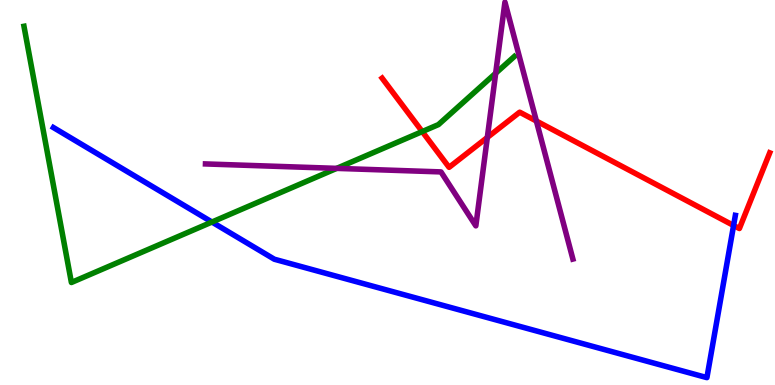[{'lines': ['blue', 'red'], 'intersections': [{'x': 9.47, 'y': 4.14}]}, {'lines': ['green', 'red'], 'intersections': [{'x': 5.45, 'y': 6.58}]}, {'lines': ['purple', 'red'], 'intersections': [{'x': 6.29, 'y': 6.43}, {'x': 6.92, 'y': 6.86}]}, {'lines': ['blue', 'green'], 'intersections': [{'x': 2.73, 'y': 4.23}]}, {'lines': ['blue', 'purple'], 'intersections': []}, {'lines': ['green', 'purple'], 'intersections': [{'x': 4.34, 'y': 5.63}, {'x': 6.4, 'y': 8.1}]}]